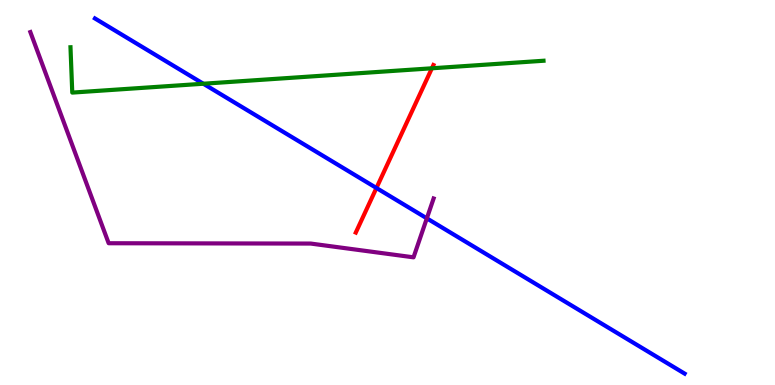[{'lines': ['blue', 'red'], 'intersections': [{'x': 4.86, 'y': 5.12}]}, {'lines': ['green', 'red'], 'intersections': [{'x': 5.57, 'y': 8.23}]}, {'lines': ['purple', 'red'], 'intersections': []}, {'lines': ['blue', 'green'], 'intersections': [{'x': 2.62, 'y': 7.83}]}, {'lines': ['blue', 'purple'], 'intersections': [{'x': 5.51, 'y': 4.33}]}, {'lines': ['green', 'purple'], 'intersections': []}]